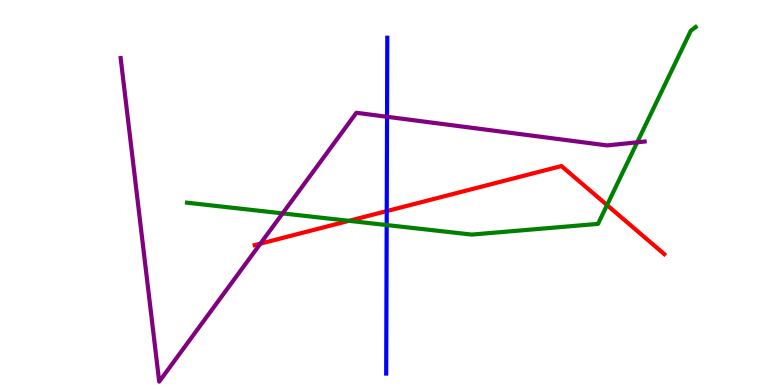[{'lines': ['blue', 'red'], 'intersections': [{'x': 4.99, 'y': 4.52}]}, {'lines': ['green', 'red'], 'intersections': [{'x': 4.5, 'y': 4.26}, {'x': 7.83, 'y': 4.67}]}, {'lines': ['purple', 'red'], 'intersections': [{'x': 3.36, 'y': 3.67}]}, {'lines': ['blue', 'green'], 'intersections': [{'x': 4.99, 'y': 4.15}]}, {'lines': ['blue', 'purple'], 'intersections': [{'x': 4.99, 'y': 6.97}]}, {'lines': ['green', 'purple'], 'intersections': [{'x': 3.65, 'y': 4.46}, {'x': 8.22, 'y': 6.3}]}]